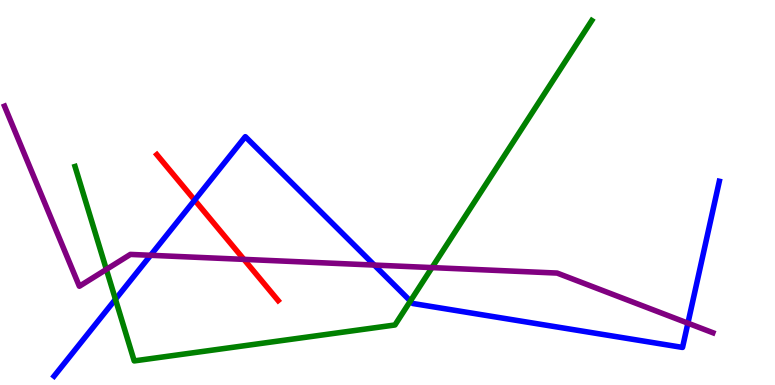[{'lines': ['blue', 'red'], 'intersections': [{'x': 2.51, 'y': 4.8}]}, {'lines': ['green', 'red'], 'intersections': []}, {'lines': ['purple', 'red'], 'intersections': [{'x': 3.15, 'y': 3.26}]}, {'lines': ['blue', 'green'], 'intersections': [{'x': 1.49, 'y': 2.23}, {'x': 5.3, 'y': 2.18}]}, {'lines': ['blue', 'purple'], 'intersections': [{'x': 1.94, 'y': 3.37}, {'x': 4.83, 'y': 3.12}, {'x': 8.88, 'y': 1.61}]}, {'lines': ['green', 'purple'], 'intersections': [{'x': 1.37, 'y': 3.0}, {'x': 5.57, 'y': 3.05}]}]